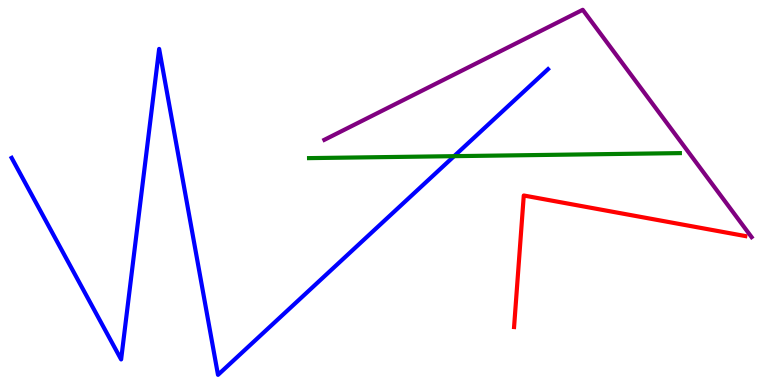[{'lines': ['blue', 'red'], 'intersections': []}, {'lines': ['green', 'red'], 'intersections': []}, {'lines': ['purple', 'red'], 'intersections': []}, {'lines': ['blue', 'green'], 'intersections': [{'x': 5.86, 'y': 5.94}]}, {'lines': ['blue', 'purple'], 'intersections': []}, {'lines': ['green', 'purple'], 'intersections': []}]